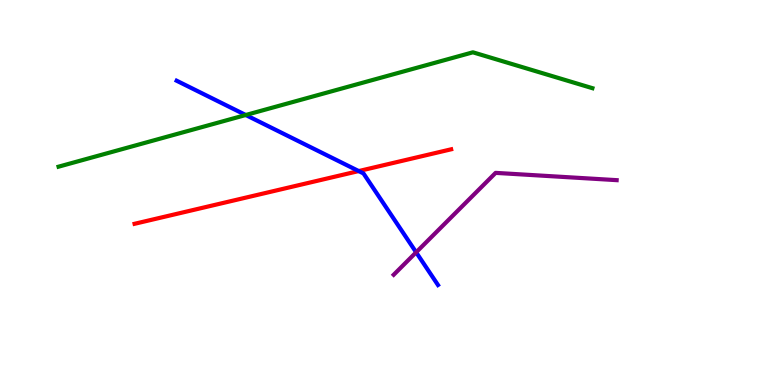[{'lines': ['blue', 'red'], 'intersections': [{'x': 4.63, 'y': 5.56}]}, {'lines': ['green', 'red'], 'intersections': []}, {'lines': ['purple', 'red'], 'intersections': []}, {'lines': ['blue', 'green'], 'intersections': [{'x': 3.17, 'y': 7.01}]}, {'lines': ['blue', 'purple'], 'intersections': [{'x': 5.37, 'y': 3.45}]}, {'lines': ['green', 'purple'], 'intersections': []}]